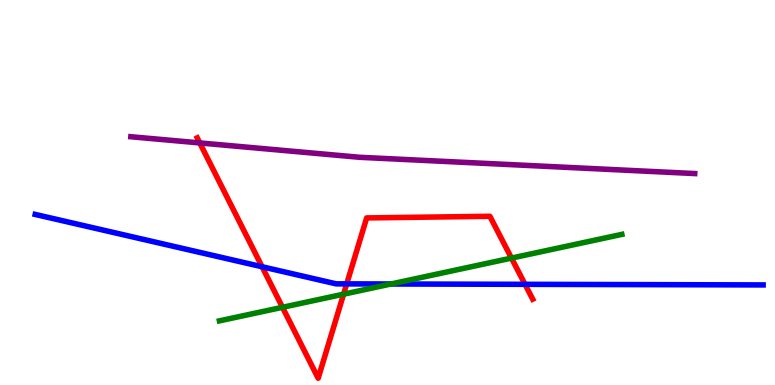[{'lines': ['blue', 'red'], 'intersections': [{'x': 3.38, 'y': 3.07}, {'x': 4.47, 'y': 2.63}, {'x': 6.77, 'y': 2.61}]}, {'lines': ['green', 'red'], 'intersections': [{'x': 3.65, 'y': 2.02}, {'x': 4.43, 'y': 2.36}, {'x': 6.6, 'y': 3.3}]}, {'lines': ['purple', 'red'], 'intersections': [{'x': 2.58, 'y': 6.29}]}, {'lines': ['blue', 'green'], 'intersections': [{'x': 5.05, 'y': 2.62}]}, {'lines': ['blue', 'purple'], 'intersections': []}, {'lines': ['green', 'purple'], 'intersections': []}]